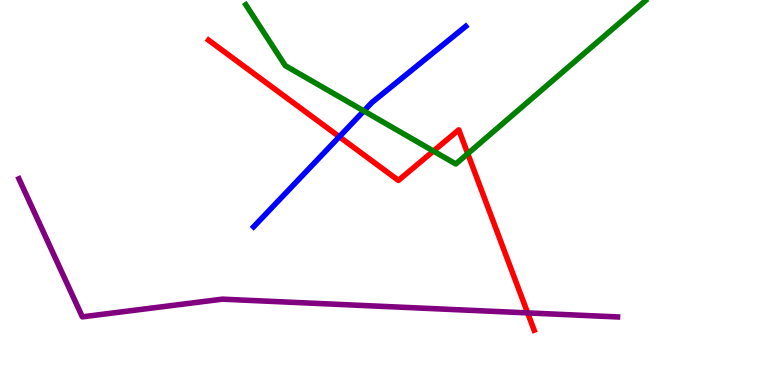[{'lines': ['blue', 'red'], 'intersections': [{'x': 4.38, 'y': 6.45}]}, {'lines': ['green', 'red'], 'intersections': [{'x': 5.59, 'y': 6.08}, {'x': 6.04, 'y': 6.01}]}, {'lines': ['purple', 'red'], 'intersections': [{'x': 6.81, 'y': 1.87}]}, {'lines': ['blue', 'green'], 'intersections': [{'x': 4.69, 'y': 7.12}]}, {'lines': ['blue', 'purple'], 'intersections': []}, {'lines': ['green', 'purple'], 'intersections': []}]